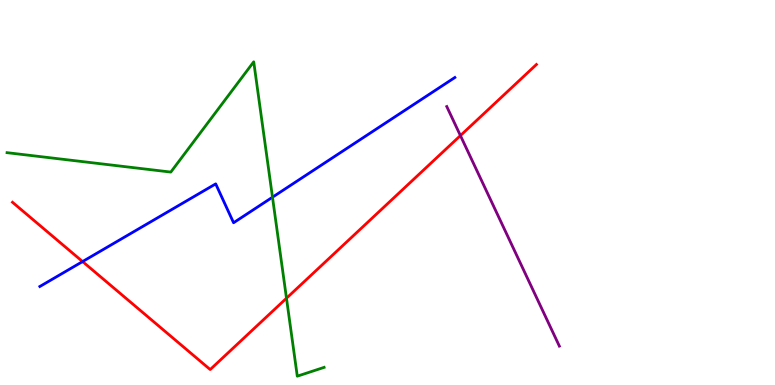[{'lines': ['blue', 'red'], 'intersections': [{'x': 1.07, 'y': 3.21}]}, {'lines': ['green', 'red'], 'intersections': [{'x': 3.7, 'y': 2.25}]}, {'lines': ['purple', 'red'], 'intersections': [{'x': 5.94, 'y': 6.48}]}, {'lines': ['blue', 'green'], 'intersections': [{'x': 3.52, 'y': 4.88}]}, {'lines': ['blue', 'purple'], 'intersections': []}, {'lines': ['green', 'purple'], 'intersections': []}]